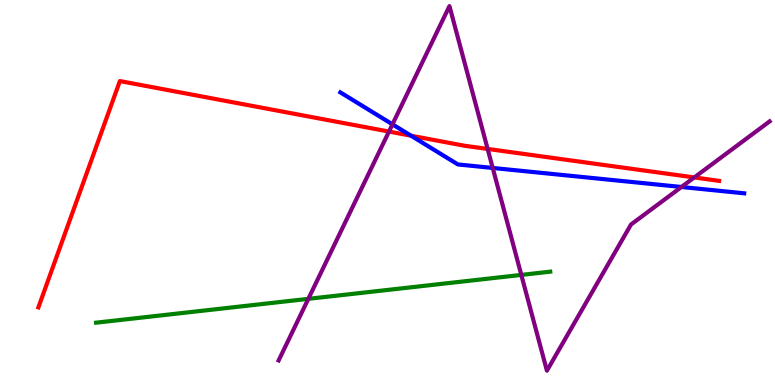[{'lines': ['blue', 'red'], 'intersections': [{'x': 5.3, 'y': 6.48}]}, {'lines': ['green', 'red'], 'intersections': []}, {'lines': ['purple', 'red'], 'intersections': [{'x': 5.02, 'y': 6.58}, {'x': 6.29, 'y': 6.13}, {'x': 8.96, 'y': 5.39}]}, {'lines': ['blue', 'green'], 'intersections': []}, {'lines': ['blue', 'purple'], 'intersections': [{'x': 5.06, 'y': 6.77}, {'x': 6.36, 'y': 5.64}, {'x': 8.79, 'y': 5.14}]}, {'lines': ['green', 'purple'], 'intersections': [{'x': 3.98, 'y': 2.24}, {'x': 6.73, 'y': 2.86}]}]